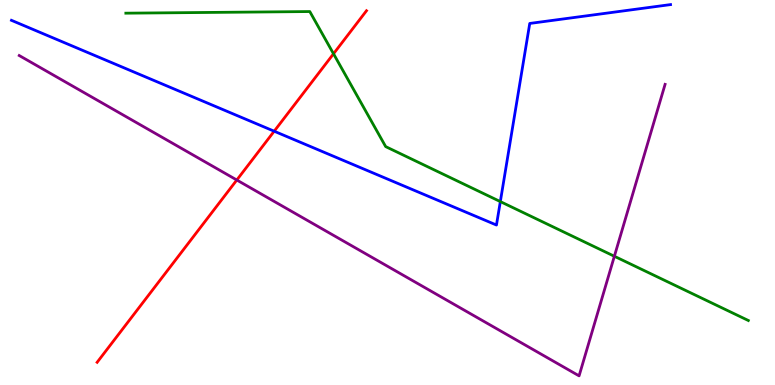[{'lines': ['blue', 'red'], 'intersections': [{'x': 3.54, 'y': 6.59}]}, {'lines': ['green', 'red'], 'intersections': [{'x': 4.3, 'y': 8.6}]}, {'lines': ['purple', 'red'], 'intersections': [{'x': 3.06, 'y': 5.32}]}, {'lines': ['blue', 'green'], 'intersections': [{'x': 6.46, 'y': 4.76}]}, {'lines': ['blue', 'purple'], 'intersections': []}, {'lines': ['green', 'purple'], 'intersections': [{'x': 7.93, 'y': 3.34}]}]